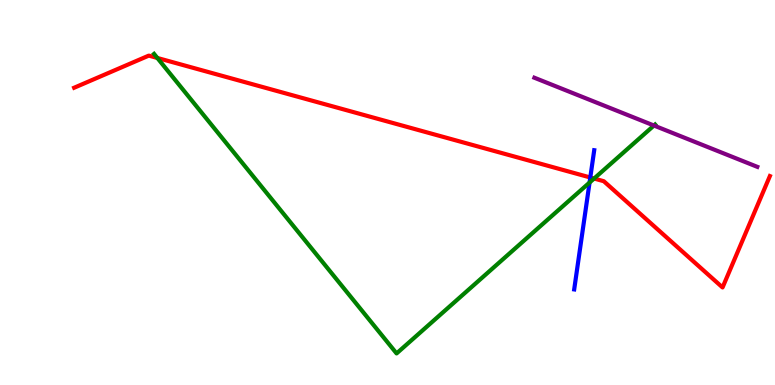[{'lines': ['blue', 'red'], 'intersections': [{'x': 7.62, 'y': 5.39}]}, {'lines': ['green', 'red'], 'intersections': [{'x': 2.03, 'y': 8.49}, {'x': 7.67, 'y': 5.36}]}, {'lines': ['purple', 'red'], 'intersections': []}, {'lines': ['blue', 'green'], 'intersections': [{'x': 7.61, 'y': 5.26}]}, {'lines': ['blue', 'purple'], 'intersections': []}, {'lines': ['green', 'purple'], 'intersections': [{'x': 8.44, 'y': 6.74}]}]